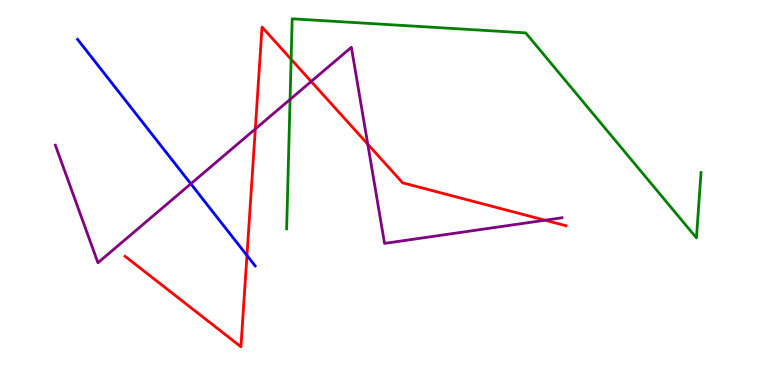[{'lines': ['blue', 'red'], 'intersections': [{'x': 3.19, 'y': 3.37}]}, {'lines': ['green', 'red'], 'intersections': [{'x': 3.76, 'y': 8.46}]}, {'lines': ['purple', 'red'], 'intersections': [{'x': 3.29, 'y': 6.65}, {'x': 4.02, 'y': 7.88}, {'x': 4.75, 'y': 6.26}, {'x': 7.03, 'y': 4.28}]}, {'lines': ['blue', 'green'], 'intersections': []}, {'lines': ['blue', 'purple'], 'intersections': [{'x': 2.46, 'y': 5.23}]}, {'lines': ['green', 'purple'], 'intersections': [{'x': 3.74, 'y': 7.42}]}]